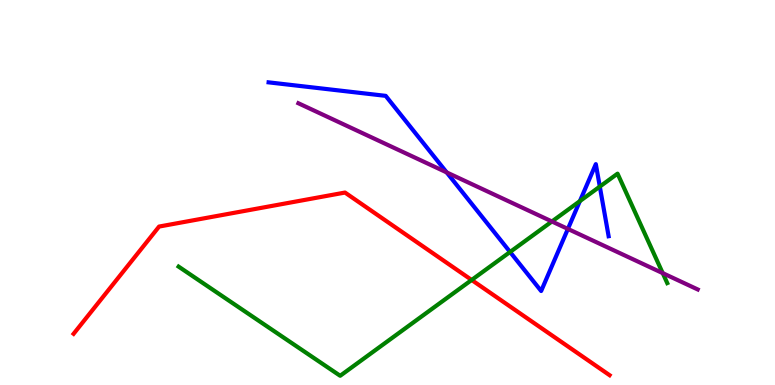[{'lines': ['blue', 'red'], 'intersections': []}, {'lines': ['green', 'red'], 'intersections': [{'x': 6.09, 'y': 2.73}]}, {'lines': ['purple', 'red'], 'intersections': []}, {'lines': ['blue', 'green'], 'intersections': [{'x': 6.58, 'y': 3.45}, {'x': 7.48, 'y': 4.78}, {'x': 7.74, 'y': 5.15}]}, {'lines': ['blue', 'purple'], 'intersections': [{'x': 5.76, 'y': 5.52}, {'x': 7.33, 'y': 4.05}]}, {'lines': ['green', 'purple'], 'intersections': [{'x': 7.12, 'y': 4.25}, {'x': 8.55, 'y': 2.91}]}]